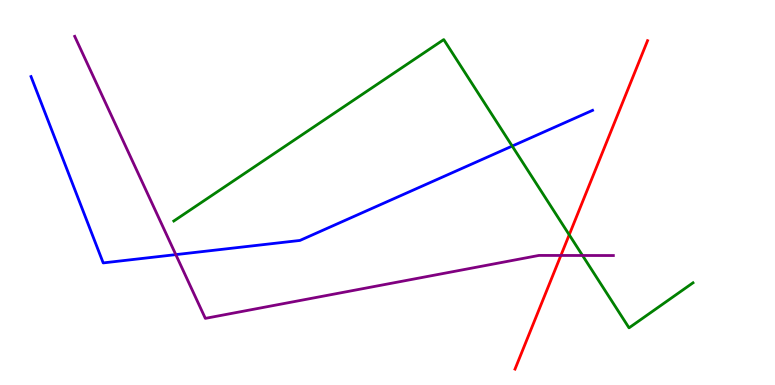[{'lines': ['blue', 'red'], 'intersections': []}, {'lines': ['green', 'red'], 'intersections': [{'x': 7.34, 'y': 3.9}]}, {'lines': ['purple', 'red'], 'intersections': [{'x': 7.24, 'y': 3.36}]}, {'lines': ['blue', 'green'], 'intersections': [{'x': 6.61, 'y': 6.21}]}, {'lines': ['blue', 'purple'], 'intersections': [{'x': 2.27, 'y': 3.39}]}, {'lines': ['green', 'purple'], 'intersections': [{'x': 7.52, 'y': 3.36}]}]